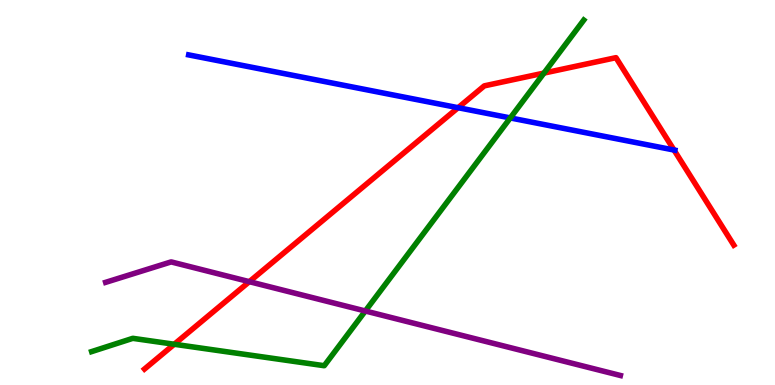[{'lines': ['blue', 'red'], 'intersections': [{'x': 5.91, 'y': 7.2}, {'x': 8.7, 'y': 6.1}]}, {'lines': ['green', 'red'], 'intersections': [{'x': 2.25, 'y': 1.06}, {'x': 7.02, 'y': 8.1}]}, {'lines': ['purple', 'red'], 'intersections': [{'x': 3.22, 'y': 2.68}]}, {'lines': ['blue', 'green'], 'intersections': [{'x': 6.58, 'y': 6.94}]}, {'lines': ['blue', 'purple'], 'intersections': []}, {'lines': ['green', 'purple'], 'intersections': [{'x': 4.71, 'y': 1.92}]}]